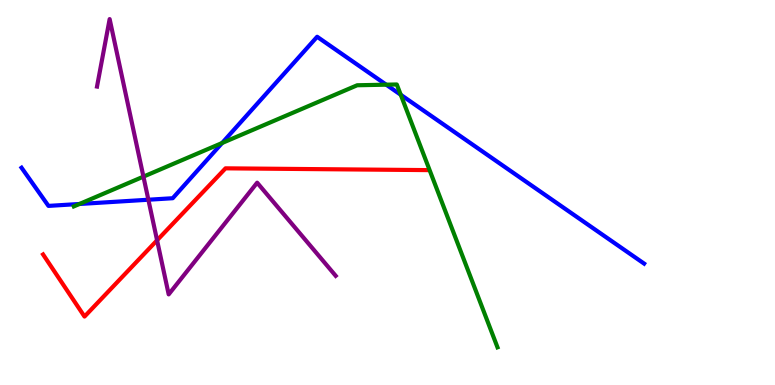[{'lines': ['blue', 'red'], 'intersections': []}, {'lines': ['green', 'red'], 'intersections': []}, {'lines': ['purple', 'red'], 'intersections': [{'x': 2.03, 'y': 3.76}]}, {'lines': ['blue', 'green'], 'intersections': [{'x': 1.03, 'y': 4.7}, {'x': 2.87, 'y': 6.29}, {'x': 4.98, 'y': 7.8}, {'x': 5.17, 'y': 7.54}]}, {'lines': ['blue', 'purple'], 'intersections': [{'x': 1.91, 'y': 4.81}]}, {'lines': ['green', 'purple'], 'intersections': [{'x': 1.85, 'y': 5.41}]}]